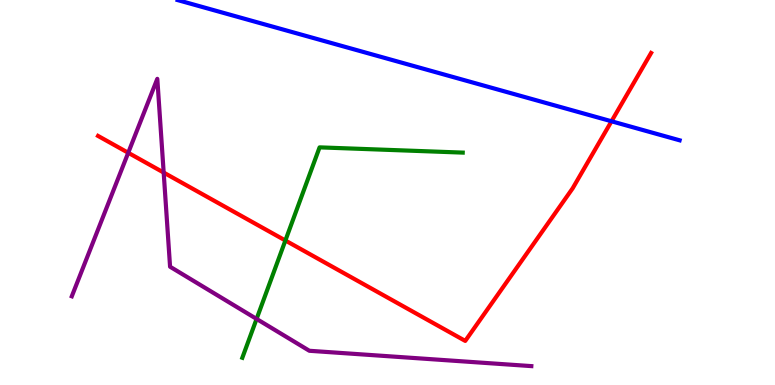[{'lines': ['blue', 'red'], 'intersections': [{'x': 7.89, 'y': 6.85}]}, {'lines': ['green', 'red'], 'intersections': [{'x': 3.68, 'y': 3.75}]}, {'lines': ['purple', 'red'], 'intersections': [{'x': 1.65, 'y': 6.03}, {'x': 2.11, 'y': 5.52}]}, {'lines': ['blue', 'green'], 'intersections': []}, {'lines': ['blue', 'purple'], 'intersections': []}, {'lines': ['green', 'purple'], 'intersections': [{'x': 3.31, 'y': 1.72}]}]